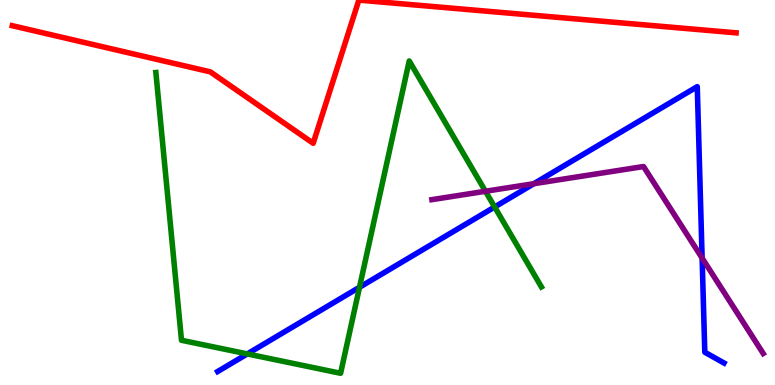[{'lines': ['blue', 'red'], 'intersections': []}, {'lines': ['green', 'red'], 'intersections': []}, {'lines': ['purple', 'red'], 'intersections': []}, {'lines': ['blue', 'green'], 'intersections': [{'x': 3.19, 'y': 0.807}, {'x': 4.64, 'y': 2.54}, {'x': 6.38, 'y': 4.62}]}, {'lines': ['blue', 'purple'], 'intersections': [{'x': 6.89, 'y': 5.23}, {'x': 9.06, 'y': 3.3}]}, {'lines': ['green', 'purple'], 'intersections': [{'x': 6.26, 'y': 5.03}]}]